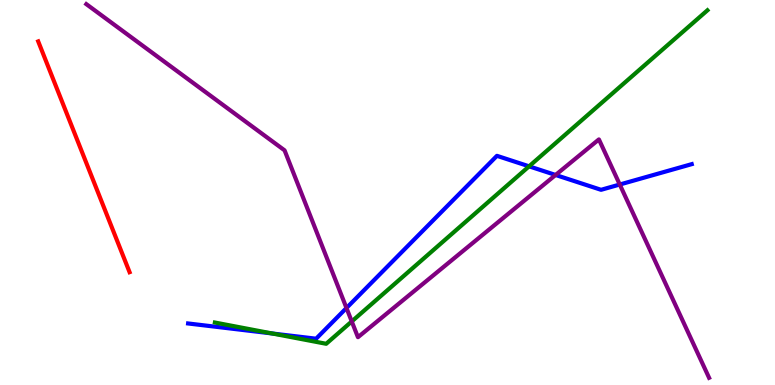[{'lines': ['blue', 'red'], 'intersections': []}, {'lines': ['green', 'red'], 'intersections': []}, {'lines': ['purple', 'red'], 'intersections': []}, {'lines': ['blue', 'green'], 'intersections': [{'x': 3.51, 'y': 1.34}, {'x': 6.83, 'y': 5.68}]}, {'lines': ['blue', 'purple'], 'intersections': [{'x': 4.47, 'y': 2.0}, {'x': 7.17, 'y': 5.46}, {'x': 8.0, 'y': 5.21}]}, {'lines': ['green', 'purple'], 'intersections': [{'x': 4.54, 'y': 1.65}]}]